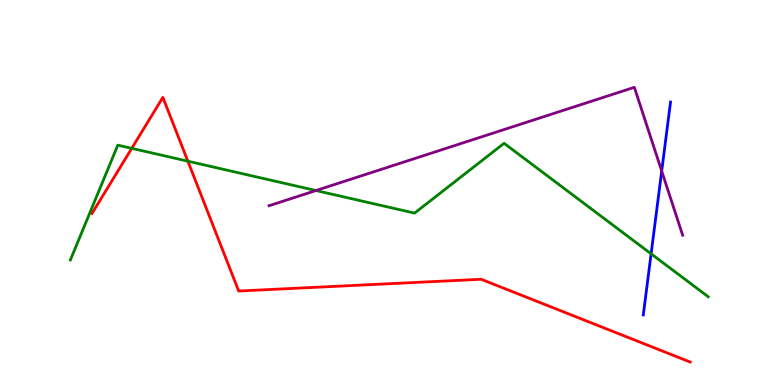[{'lines': ['blue', 'red'], 'intersections': []}, {'lines': ['green', 'red'], 'intersections': [{'x': 1.7, 'y': 6.15}, {'x': 2.42, 'y': 5.81}]}, {'lines': ['purple', 'red'], 'intersections': []}, {'lines': ['blue', 'green'], 'intersections': [{'x': 8.4, 'y': 3.41}]}, {'lines': ['blue', 'purple'], 'intersections': [{'x': 8.54, 'y': 5.56}]}, {'lines': ['green', 'purple'], 'intersections': [{'x': 4.08, 'y': 5.05}]}]